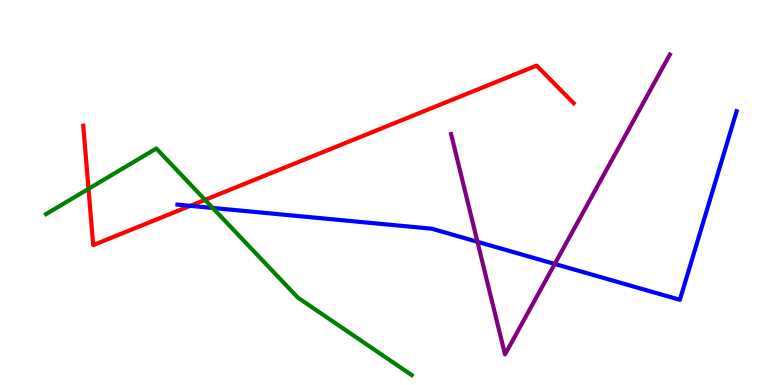[{'lines': ['blue', 'red'], 'intersections': [{'x': 2.45, 'y': 4.65}]}, {'lines': ['green', 'red'], 'intersections': [{'x': 1.14, 'y': 5.1}, {'x': 2.65, 'y': 4.81}]}, {'lines': ['purple', 'red'], 'intersections': []}, {'lines': ['blue', 'green'], 'intersections': [{'x': 2.74, 'y': 4.6}]}, {'lines': ['blue', 'purple'], 'intersections': [{'x': 6.16, 'y': 3.72}, {'x': 7.16, 'y': 3.14}]}, {'lines': ['green', 'purple'], 'intersections': []}]